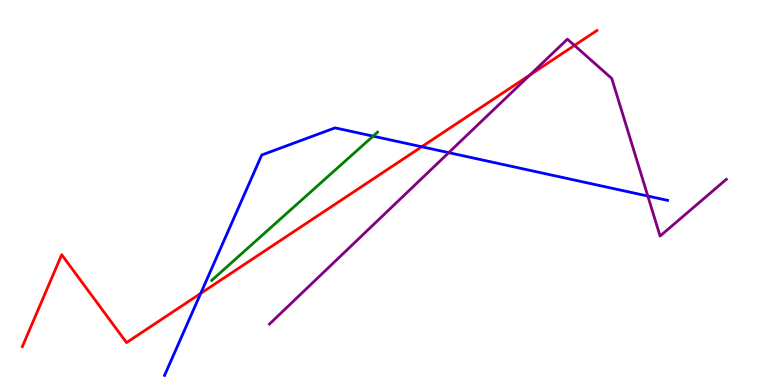[{'lines': ['blue', 'red'], 'intersections': [{'x': 2.59, 'y': 2.38}, {'x': 5.44, 'y': 6.19}]}, {'lines': ['green', 'red'], 'intersections': []}, {'lines': ['purple', 'red'], 'intersections': [{'x': 6.84, 'y': 8.06}, {'x': 7.41, 'y': 8.82}]}, {'lines': ['blue', 'green'], 'intersections': [{'x': 4.81, 'y': 6.46}]}, {'lines': ['blue', 'purple'], 'intersections': [{'x': 5.79, 'y': 6.04}, {'x': 8.36, 'y': 4.91}]}, {'lines': ['green', 'purple'], 'intersections': []}]